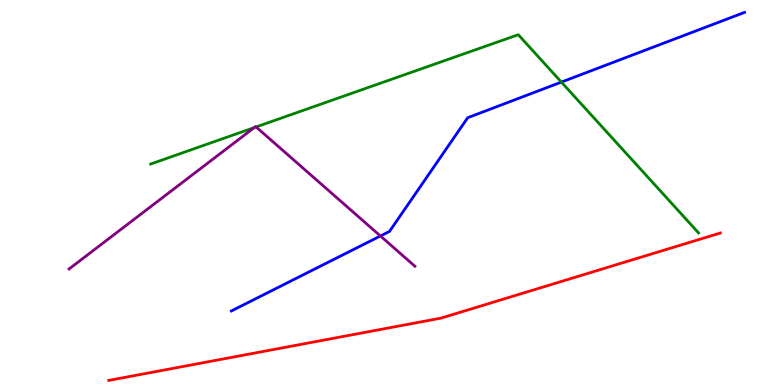[{'lines': ['blue', 'red'], 'intersections': []}, {'lines': ['green', 'red'], 'intersections': []}, {'lines': ['purple', 'red'], 'intersections': []}, {'lines': ['blue', 'green'], 'intersections': [{'x': 7.24, 'y': 7.87}]}, {'lines': ['blue', 'purple'], 'intersections': [{'x': 4.91, 'y': 3.87}]}, {'lines': ['green', 'purple'], 'intersections': [{'x': 3.28, 'y': 6.69}, {'x': 3.3, 'y': 6.7}]}]